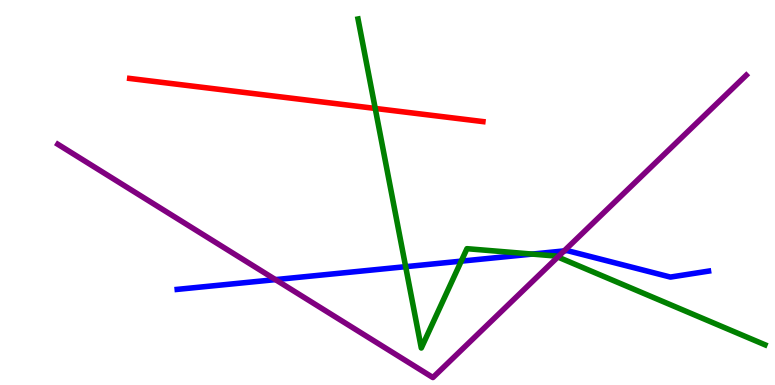[{'lines': ['blue', 'red'], 'intersections': []}, {'lines': ['green', 'red'], 'intersections': [{'x': 4.84, 'y': 7.18}]}, {'lines': ['purple', 'red'], 'intersections': []}, {'lines': ['blue', 'green'], 'intersections': [{'x': 5.23, 'y': 3.07}, {'x': 5.95, 'y': 3.22}, {'x': 6.87, 'y': 3.4}]}, {'lines': ['blue', 'purple'], 'intersections': [{'x': 3.55, 'y': 2.74}, {'x': 7.28, 'y': 3.48}]}, {'lines': ['green', 'purple'], 'intersections': [{'x': 7.2, 'y': 3.32}]}]